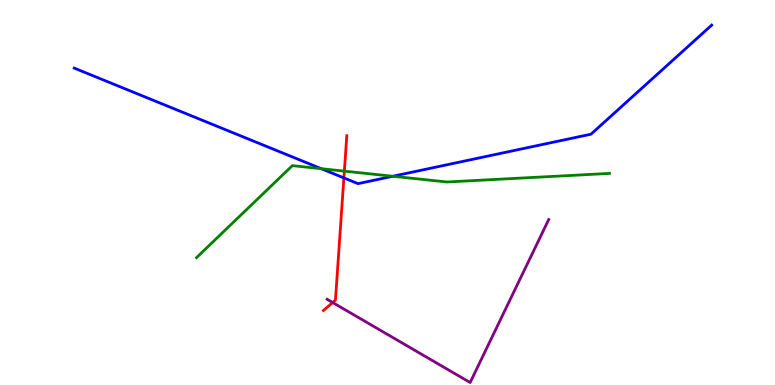[{'lines': ['blue', 'red'], 'intersections': [{'x': 4.44, 'y': 5.38}]}, {'lines': ['green', 'red'], 'intersections': [{'x': 4.44, 'y': 5.55}]}, {'lines': ['purple', 'red'], 'intersections': [{'x': 4.29, 'y': 2.14}]}, {'lines': ['blue', 'green'], 'intersections': [{'x': 4.15, 'y': 5.62}, {'x': 5.07, 'y': 5.42}]}, {'lines': ['blue', 'purple'], 'intersections': []}, {'lines': ['green', 'purple'], 'intersections': []}]